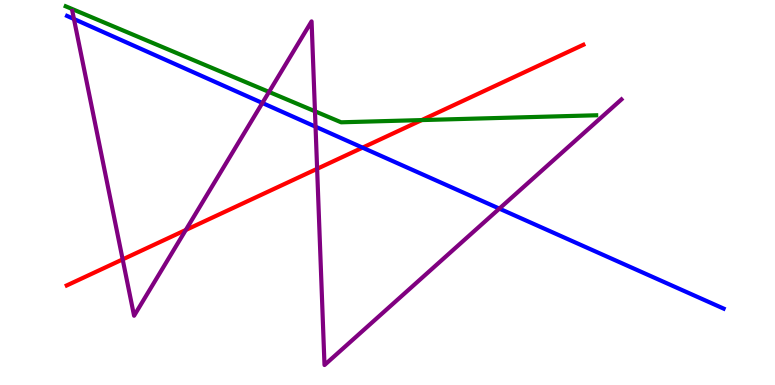[{'lines': ['blue', 'red'], 'intersections': [{'x': 4.68, 'y': 6.17}]}, {'lines': ['green', 'red'], 'intersections': [{'x': 5.44, 'y': 6.88}]}, {'lines': ['purple', 'red'], 'intersections': [{'x': 1.58, 'y': 3.26}, {'x': 2.4, 'y': 4.03}, {'x': 4.09, 'y': 5.62}]}, {'lines': ['blue', 'green'], 'intersections': []}, {'lines': ['blue', 'purple'], 'intersections': [{'x': 0.954, 'y': 9.51}, {'x': 3.39, 'y': 7.33}, {'x': 4.07, 'y': 6.71}, {'x': 6.44, 'y': 4.58}]}, {'lines': ['green', 'purple'], 'intersections': [{'x': 3.47, 'y': 7.61}, {'x': 4.06, 'y': 7.11}]}]